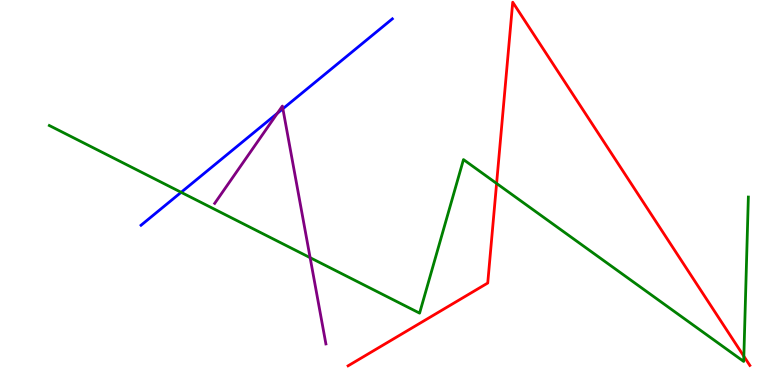[{'lines': ['blue', 'red'], 'intersections': []}, {'lines': ['green', 'red'], 'intersections': [{'x': 6.41, 'y': 5.24}, {'x': 9.6, 'y': 0.747}]}, {'lines': ['purple', 'red'], 'intersections': []}, {'lines': ['blue', 'green'], 'intersections': [{'x': 2.34, 'y': 5.0}]}, {'lines': ['blue', 'purple'], 'intersections': [{'x': 3.58, 'y': 7.06}, {'x': 3.65, 'y': 7.18}]}, {'lines': ['green', 'purple'], 'intersections': [{'x': 4.0, 'y': 3.31}]}]